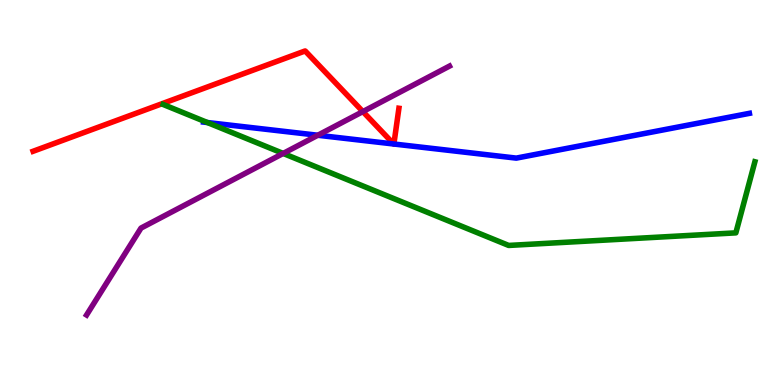[{'lines': ['blue', 'red'], 'intersections': [{'x': 5.08, 'y': 6.26}, {'x': 5.08, 'y': 6.26}]}, {'lines': ['green', 'red'], 'intersections': []}, {'lines': ['purple', 'red'], 'intersections': [{'x': 4.68, 'y': 7.1}]}, {'lines': ['blue', 'green'], 'intersections': [{'x': 2.68, 'y': 6.82}]}, {'lines': ['blue', 'purple'], 'intersections': [{'x': 4.1, 'y': 6.49}]}, {'lines': ['green', 'purple'], 'intersections': [{'x': 3.65, 'y': 6.01}]}]